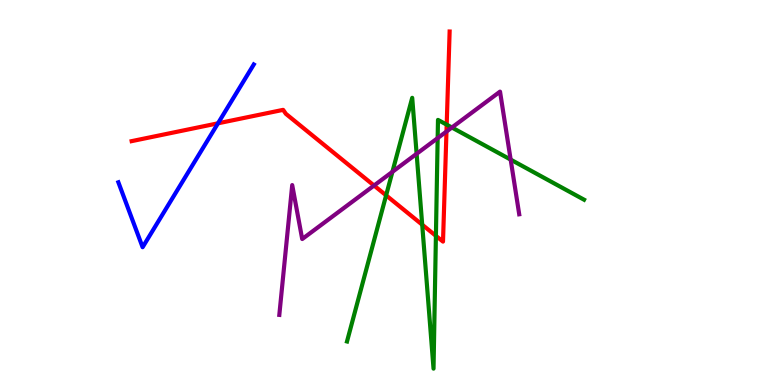[{'lines': ['blue', 'red'], 'intersections': [{'x': 2.81, 'y': 6.8}]}, {'lines': ['green', 'red'], 'intersections': [{'x': 4.98, 'y': 4.93}, {'x': 5.45, 'y': 4.16}, {'x': 5.62, 'y': 3.87}, {'x': 5.76, 'y': 6.76}]}, {'lines': ['purple', 'red'], 'intersections': [{'x': 4.83, 'y': 5.18}, {'x': 5.76, 'y': 6.58}]}, {'lines': ['blue', 'green'], 'intersections': []}, {'lines': ['blue', 'purple'], 'intersections': []}, {'lines': ['green', 'purple'], 'intersections': [{'x': 5.06, 'y': 5.54}, {'x': 5.38, 'y': 6.01}, {'x': 5.65, 'y': 6.41}, {'x': 5.83, 'y': 6.69}, {'x': 6.59, 'y': 5.85}]}]